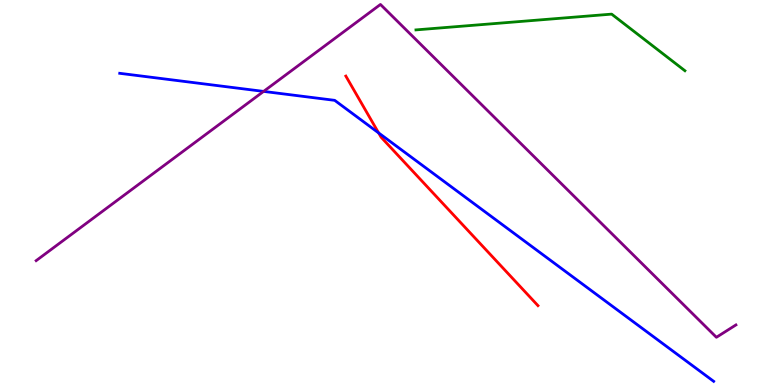[{'lines': ['blue', 'red'], 'intersections': [{'x': 4.89, 'y': 6.55}]}, {'lines': ['green', 'red'], 'intersections': []}, {'lines': ['purple', 'red'], 'intersections': []}, {'lines': ['blue', 'green'], 'intersections': []}, {'lines': ['blue', 'purple'], 'intersections': [{'x': 3.4, 'y': 7.63}]}, {'lines': ['green', 'purple'], 'intersections': []}]